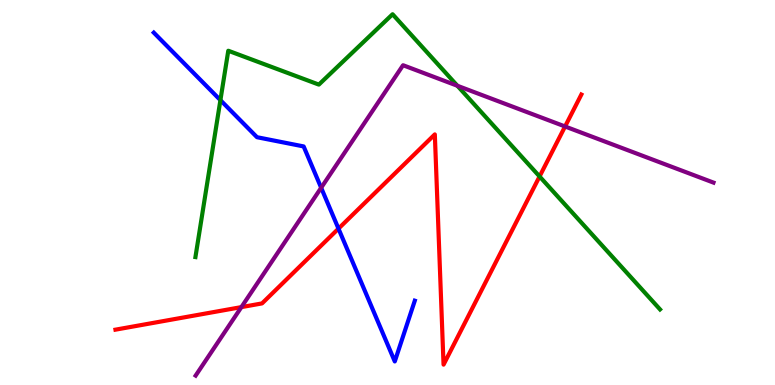[{'lines': ['blue', 'red'], 'intersections': [{'x': 4.37, 'y': 4.06}]}, {'lines': ['green', 'red'], 'intersections': [{'x': 6.96, 'y': 5.42}]}, {'lines': ['purple', 'red'], 'intersections': [{'x': 3.11, 'y': 2.02}, {'x': 7.29, 'y': 6.71}]}, {'lines': ['blue', 'green'], 'intersections': [{'x': 2.84, 'y': 7.4}]}, {'lines': ['blue', 'purple'], 'intersections': [{'x': 4.14, 'y': 5.12}]}, {'lines': ['green', 'purple'], 'intersections': [{'x': 5.9, 'y': 7.77}]}]